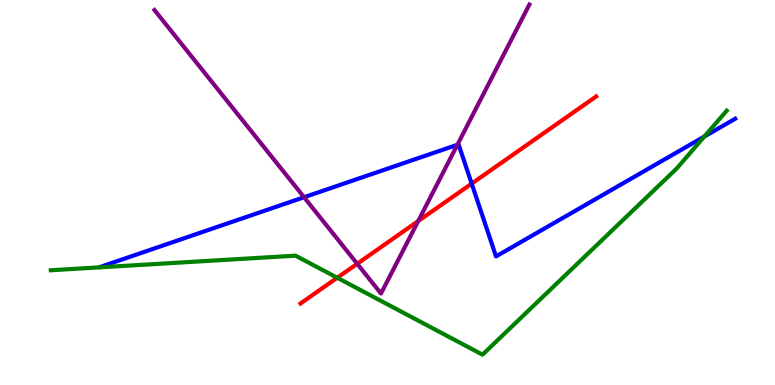[{'lines': ['blue', 'red'], 'intersections': [{'x': 6.09, 'y': 5.23}]}, {'lines': ['green', 'red'], 'intersections': [{'x': 4.35, 'y': 2.79}]}, {'lines': ['purple', 'red'], 'intersections': [{'x': 4.61, 'y': 3.15}, {'x': 5.4, 'y': 4.26}]}, {'lines': ['blue', 'green'], 'intersections': [{'x': 9.09, 'y': 6.45}]}, {'lines': ['blue', 'purple'], 'intersections': [{'x': 3.92, 'y': 4.88}, {'x': 5.9, 'y': 6.24}]}, {'lines': ['green', 'purple'], 'intersections': []}]